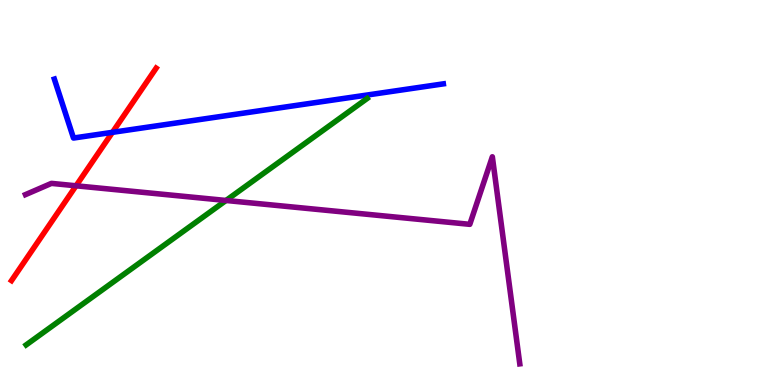[{'lines': ['blue', 'red'], 'intersections': [{'x': 1.45, 'y': 6.56}]}, {'lines': ['green', 'red'], 'intersections': []}, {'lines': ['purple', 'red'], 'intersections': [{'x': 0.981, 'y': 5.17}]}, {'lines': ['blue', 'green'], 'intersections': []}, {'lines': ['blue', 'purple'], 'intersections': []}, {'lines': ['green', 'purple'], 'intersections': [{'x': 2.92, 'y': 4.79}]}]